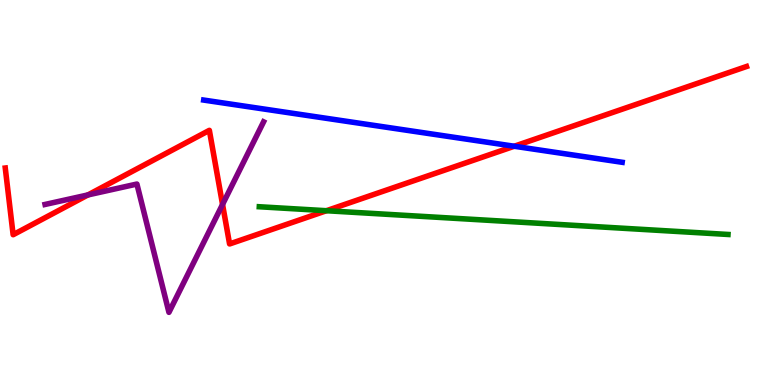[{'lines': ['blue', 'red'], 'intersections': [{'x': 6.64, 'y': 6.2}]}, {'lines': ['green', 'red'], 'intersections': [{'x': 4.21, 'y': 4.53}]}, {'lines': ['purple', 'red'], 'intersections': [{'x': 1.13, 'y': 4.94}, {'x': 2.87, 'y': 4.69}]}, {'lines': ['blue', 'green'], 'intersections': []}, {'lines': ['blue', 'purple'], 'intersections': []}, {'lines': ['green', 'purple'], 'intersections': []}]